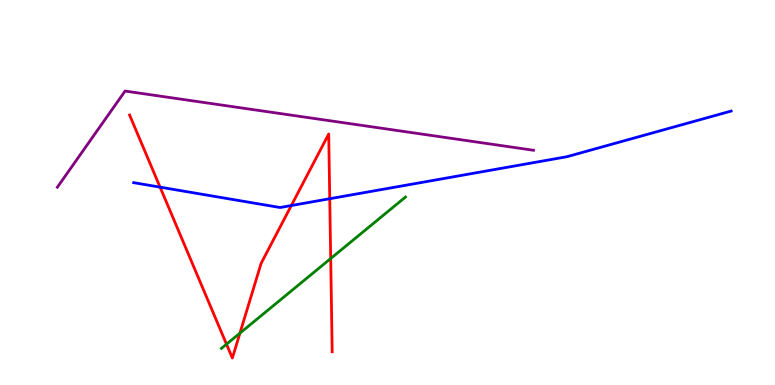[{'lines': ['blue', 'red'], 'intersections': [{'x': 2.07, 'y': 5.14}, {'x': 3.76, 'y': 4.66}, {'x': 4.25, 'y': 4.84}]}, {'lines': ['green', 'red'], 'intersections': [{'x': 2.92, 'y': 1.06}, {'x': 3.1, 'y': 1.35}, {'x': 4.27, 'y': 3.29}]}, {'lines': ['purple', 'red'], 'intersections': []}, {'lines': ['blue', 'green'], 'intersections': []}, {'lines': ['blue', 'purple'], 'intersections': []}, {'lines': ['green', 'purple'], 'intersections': []}]